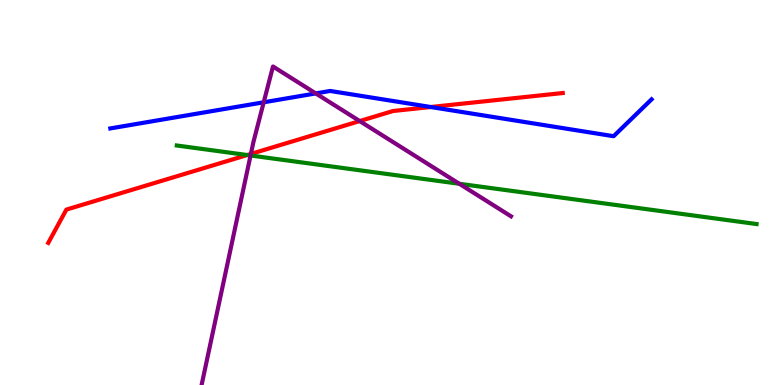[{'lines': ['blue', 'red'], 'intersections': [{'x': 5.56, 'y': 7.22}]}, {'lines': ['green', 'red'], 'intersections': [{'x': 3.19, 'y': 5.97}]}, {'lines': ['purple', 'red'], 'intersections': [{'x': 3.24, 'y': 6.0}, {'x': 4.64, 'y': 6.86}]}, {'lines': ['blue', 'green'], 'intersections': []}, {'lines': ['blue', 'purple'], 'intersections': [{'x': 3.4, 'y': 7.34}, {'x': 4.07, 'y': 7.57}]}, {'lines': ['green', 'purple'], 'intersections': [{'x': 3.23, 'y': 5.96}, {'x': 5.93, 'y': 5.23}]}]